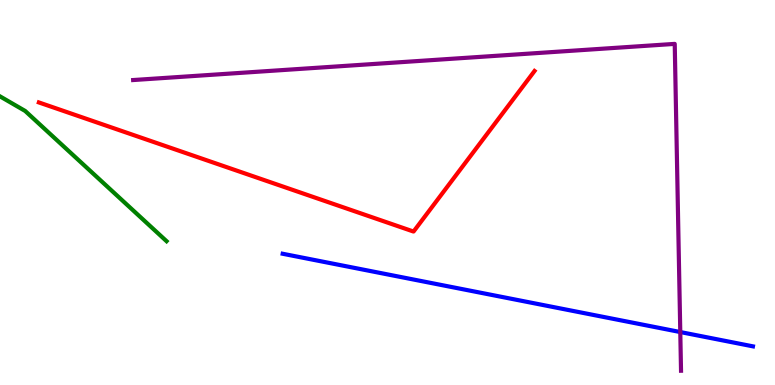[{'lines': ['blue', 'red'], 'intersections': []}, {'lines': ['green', 'red'], 'intersections': []}, {'lines': ['purple', 'red'], 'intersections': []}, {'lines': ['blue', 'green'], 'intersections': []}, {'lines': ['blue', 'purple'], 'intersections': [{'x': 8.78, 'y': 1.38}]}, {'lines': ['green', 'purple'], 'intersections': []}]